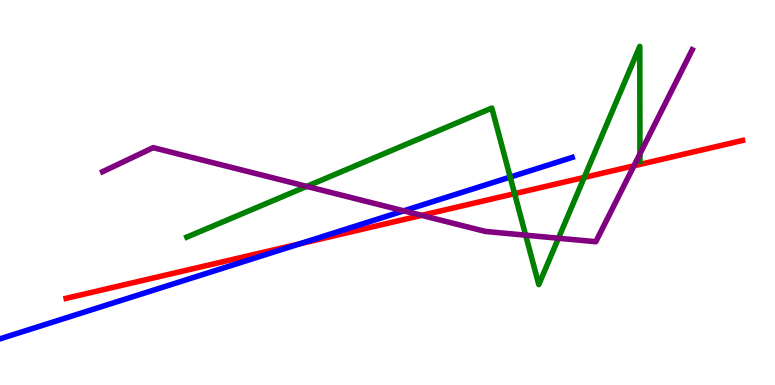[{'lines': ['blue', 'red'], 'intersections': [{'x': 3.87, 'y': 3.67}]}, {'lines': ['green', 'red'], 'intersections': [{'x': 6.64, 'y': 4.97}, {'x': 7.54, 'y': 5.39}]}, {'lines': ['purple', 'red'], 'intersections': [{'x': 5.44, 'y': 4.41}, {'x': 8.18, 'y': 5.69}]}, {'lines': ['blue', 'green'], 'intersections': [{'x': 6.58, 'y': 5.4}]}, {'lines': ['blue', 'purple'], 'intersections': [{'x': 5.21, 'y': 4.52}]}, {'lines': ['green', 'purple'], 'intersections': [{'x': 3.96, 'y': 5.16}, {'x': 6.78, 'y': 3.89}, {'x': 7.21, 'y': 3.81}, {'x': 8.26, 'y': 6.0}]}]